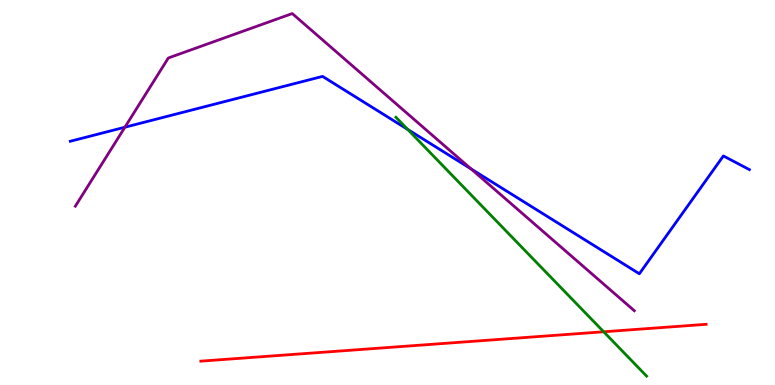[{'lines': ['blue', 'red'], 'intersections': []}, {'lines': ['green', 'red'], 'intersections': [{'x': 7.79, 'y': 1.38}]}, {'lines': ['purple', 'red'], 'intersections': []}, {'lines': ['blue', 'green'], 'intersections': [{'x': 5.26, 'y': 6.64}]}, {'lines': ['blue', 'purple'], 'intersections': [{'x': 1.61, 'y': 6.7}, {'x': 6.08, 'y': 5.61}]}, {'lines': ['green', 'purple'], 'intersections': []}]